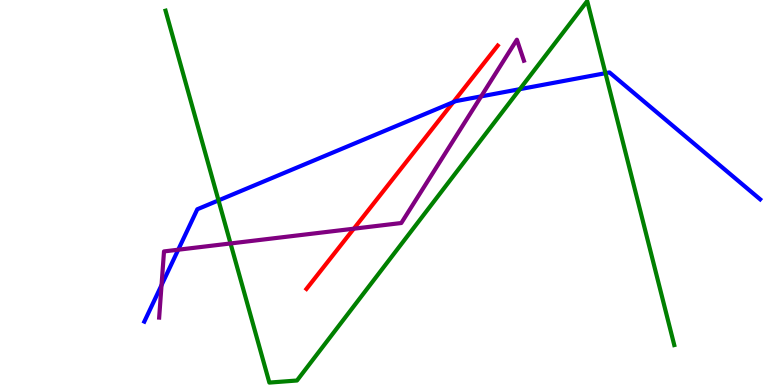[{'lines': ['blue', 'red'], 'intersections': [{'x': 5.85, 'y': 7.35}]}, {'lines': ['green', 'red'], 'intersections': []}, {'lines': ['purple', 'red'], 'intersections': [{'x': 4.57, 'y': 4.06}]}, {'lines': ['blue', 'green'], 'intersections': [{'x': 2.82, 'y': 4.79}, {'x': 6.71, 'y': 7.68}, {'x': 7.81, 'y': 8.1}]}, {'lines': ['blue', 'purple'], 'intersections': [{'x': 2.08, 'y': 2.59}, {'x': 2.3, 'y': 3.51}, {'x': 6.21, 'y': 7.5}]}, {'lines': ['green', 'purple'], 'intersections': [{'x': 2.97, 'y': 3.68}]}]